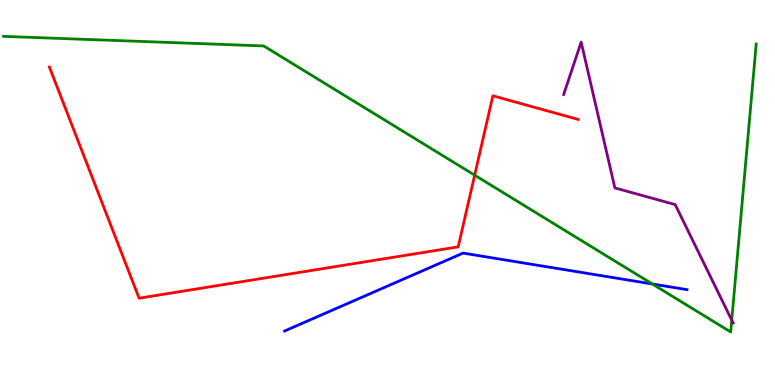[{'lines': ['blue', 'red'], 'intersections': []}, {'lines': ['green', 'red'], 'intersections': [{'x': 6.12, 'y': 5.45}]}, {'lines': ['purple', 'red'], 'intersections': []}, {'lines': ['blue', 'green'], 'intersections': [{'x': 8.42, 'y': 2.62}]}, {'lines': ['blue', 'purple'], 'intersections': []}, {'lines': ['green', 'purple'], 'intersections': [{'x': 9.44, 'y': 1.68}]}]